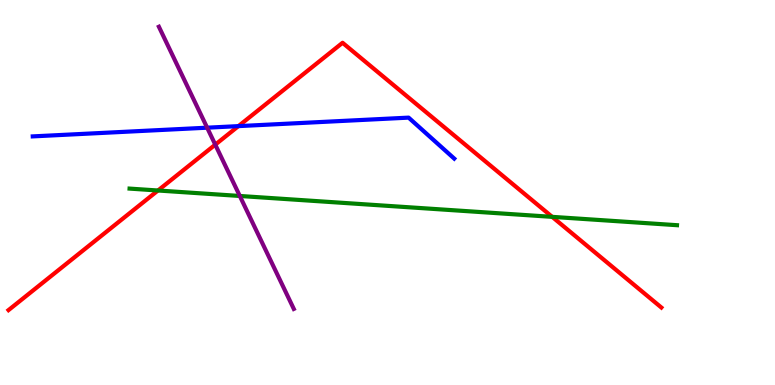[{'lines': ['blue', 'red'], 'intersections': [{'x': 3.08, 'y': 6.72}]}, {'lines': ['green', 'red'], 'intersections': [{'x': 2.04, 'y': 5.05}, {'x': 7.12, 'y': 4.37}]}, {'lines': ['purple', 'red'], 'intersections': [{'x': 2.78, 'y': 6.24}]}, {'lines': ['blue', 'green'], 'intersections': []}, {'lines': ['blue', 'purple'], 'intersections': [{'x': 2.67, 'y': 6.68}]}, {'lines': ['green', 'purple'], 'intersections': [{'x': 3.09, 'y': 4.91}]}]